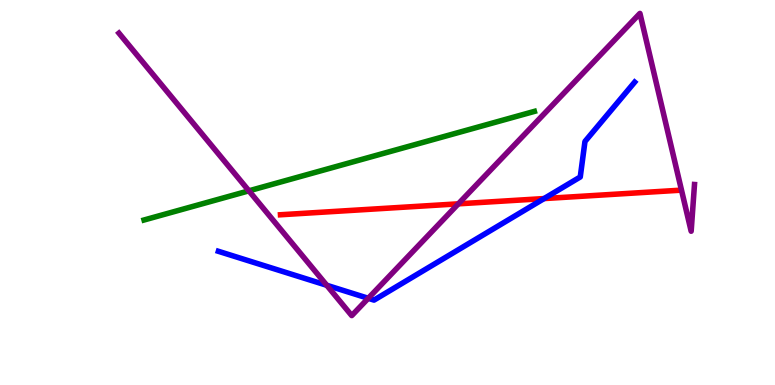[{'lines': ['blue', 'red'], 'intersections': [{'x': 7.02, 'y': 4.84}]}, {'lines': ['green', 'red'], 'intersections': []}, {'lines': ['purple', 'red'], 'intersections': [{'x': 5.91, 'y': 4.71}]}, {'lines': ['blue', 'green'], 'intersections': []}, {'lines': ['blue', 'purple'], 'intersections': [{'x': 4.22, 'y': 2.59}, {'x': 4.75, 'y': 2.25}]}, {'lines': ['green', 'purple'], 'intersections': [{'x': 3.21, 'y': 5.04}]}]